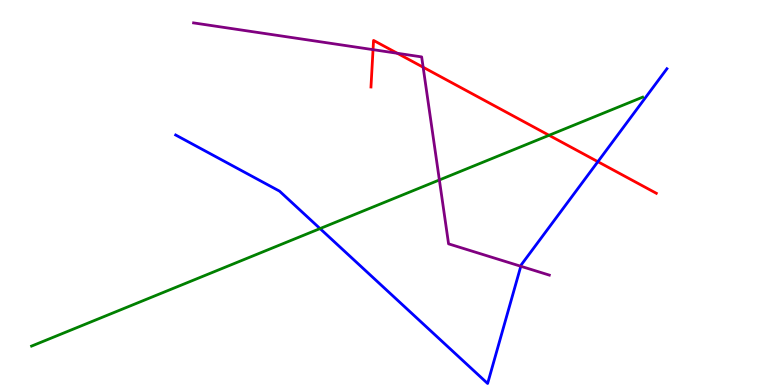[{'lines': ['blue', 'red'], 'intersections': [{'x': 7.71, 'y': 5.8}]}, {'lines': ['green', 'red'], 'intersections': [{'x': 7.08, 'y': 6.49}]}, {'lines': ['purple', 'red'], 'intersections': [{'x': 4.81, 'y': 8.71}, {'x': 5.13, 'y': 8.62}, {'x': 5.46, 'y': 8.25}]}, {'lines': ['blue', 'green'], 'intersections': [{'x': 4.13, 'y': 4.06}]}, {'lines': ['blue', 'purple'], 'intersections': [{'x': 6.72, 'y': 3.08}]}, {'lines': ['green', 'purple'], 'intersections': [{'x': 5.67, 'y': 5.33}]}]